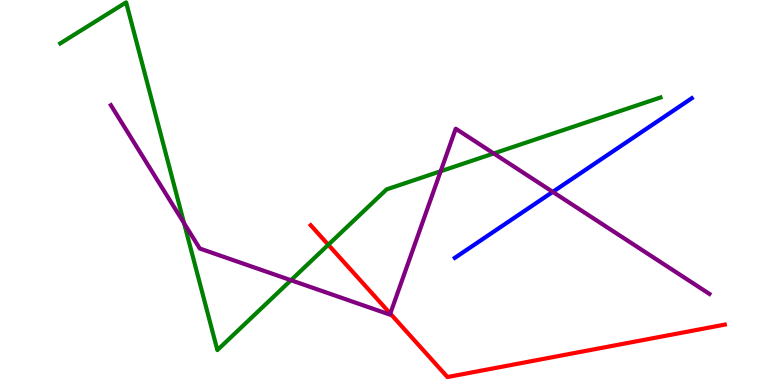[{'lines': ['blue', 'red'], 'intersections': []}, {'lines': ['green', 'red'], 'intersections': [{'x': 4.24, 'y': 3.64}]}, {'lines': ['purple', 'red'], 'intersections': [{'x': 5.04, 'y': 1.86}]}, {'lines': ['blue', 'green'], 'intersections': []}, {'lines': ['blue', 'purple'], 'intersections': [{'x': 7.13, 'y': 5.02}]}, {'lines': ['green', 'purple'], 'intersections': [{'x': 2.38, 'y': 4.2}, {'x': 3.75, 'y': 2.72}, {'x': 5.69, 'y': 5.55}, {'x': 6.37, 'y': 6.01}]}]